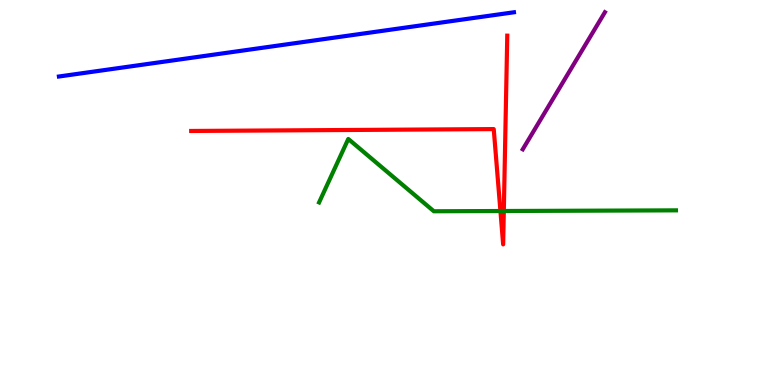[{'lines': ['blue', 'red'], 'intersections': []}, {'lines': ['green', 'red'], 'intersections': [{'x': 6.46, 'y': 4.52}, {'x': 6.5, 'y': 4.52}]}, {'lines': ['purple', 'red'], 'intersections': []}, {'lines': ['blue', 'green'], 'intersections': []}, {'lines': ['blue', 'purple'], 'intersections': []}, {'lines': ['green', 'purple'], 'intersections': []}]